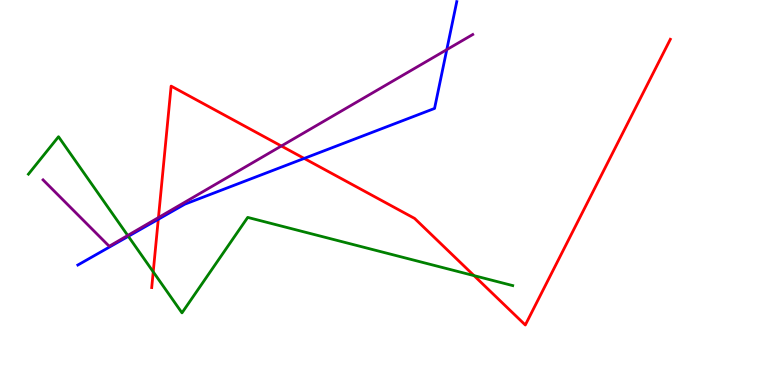[{'lines': ['blue', 'red'], 'intersections': [{'x': 2.04, 'y': 4.3}, {'x': 3.92, 'y': 5.89}]}, {'lines': ['green', 'red'], 'intersections': [{'x': 1.98, 'y': 2.94}, {'x': 6.12, 'y': 2.84}]}, {'lines': ['purple', 'red'], 'intersections': [{'x': 2.04, 'y': 4.35}, {'x': 3.63, 'y': 6.21}]}, {'lines': ['blue', 'green'], 'intersections': [{'x': 1.66, 'y': 3.86}]}, {'lines': ['blue', 'purple'], 'intersections': [{'x': 5.76, 'y': 8.71}]}, {'lines': ['green', 'purple'], 'intersections': [{'x': 1.65, 'y': 3.88}]}]